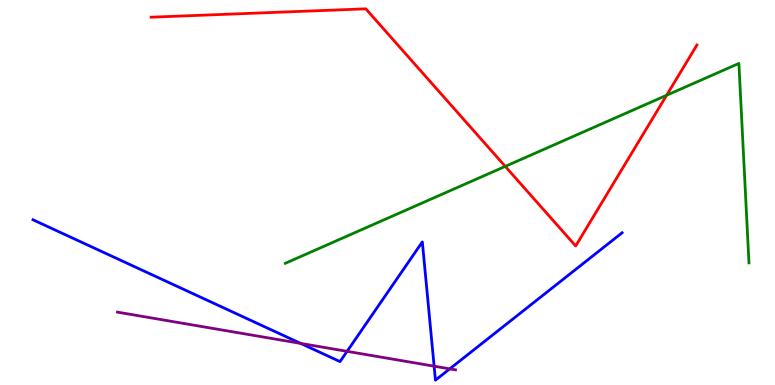[{'lines': ['blue', 'red'], 'intersections': []}, {'lines': ['green', 'red'], 'intersections': [{'x': 6.52, 'y': 5.68}, {'x': 8.6, 'y': 7.53}]}, {'lines': ['purple', 'red'], 'intersections': []}, {'lines': ['blue', 'green'], 'intersections': []}, {'lines': ['blue', 'purple'], 'intersections': [{'x': 3.88, 'y': 1.08}, {'x': 4.48, 'y': 0.874}, {'x': 5.6, 'y': 0.488}, {'x': 5.8, 'y': 0.419}]}, {'lines': ['green', 'purple'], 'intersections': []}]